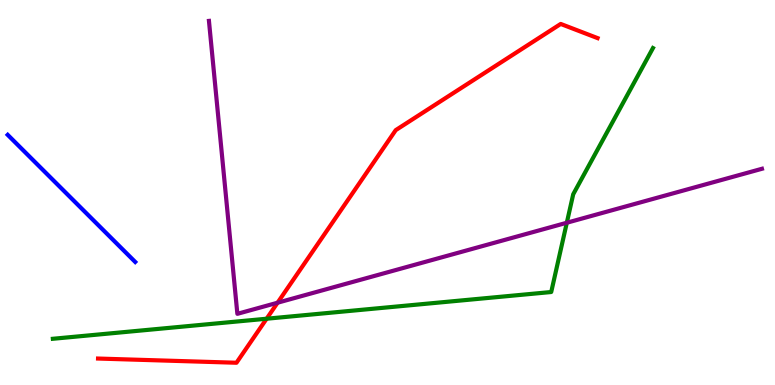[{'lines': ['blue', 'red'], 'intersections': []}, {'lines': ['green', 'red'], 'intersections': [{'x': 3.44, 'y': 1.72}]}, {'lines': ['purple', 'red'], 'intersections': [{'x': 3.58, 'y': 2.14}]}, {'lines': ['blue', 'green'], 'intersections': []}, {'lines': ['blue', 'purple'], 'intersections': []}, {'lines': ['green', 'purple'], 'intersections': [{'x': 7.31, 'y': 4.21}]}]